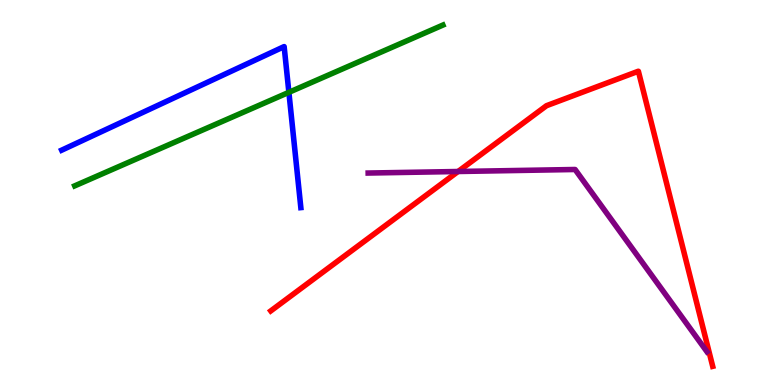[{'lines': ['blue', 'red'], 'intersections': []}, {'lines': ['green', 'red'], 'intersections': []}, {'lines': ['purple', 'red'], 'intersections': [{'x': 5.91, 'y': 5.55}]}, {'lines': ['blue', 'green'], 'intersections': [{'x': 3.73, 'y': 7.6}]}, {'lines': ['blue', 'purple'], 'intersections': []}, {'lines': ['green', 'purple'], 'intersections': []}]